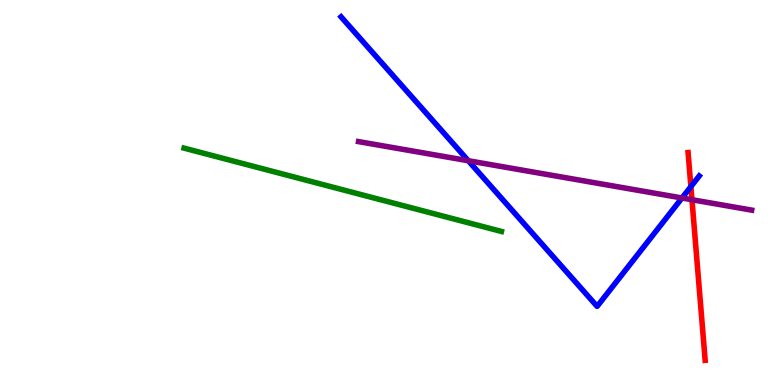[{'lines': ['blue', 'red'], 'intersections': [{'x': 8.91, 'y': 5.15}]}, {'lines': ['green', 'red'], 'intersections': []}, {'lines': ['purple', 'red'], 'intersections': [{'x': 8.93, 'y': 4.81}]}, {'lines': ['blue', 'green'], 'intersections': []}, {'lines': ['blue', 'purple'], 'intersections': [{'x': 6.04, 'y': 5.82}, {'x': 8.8, 'y': 4.86}]}, {'lines': ['green', 'purple'], 'intersections': []}]